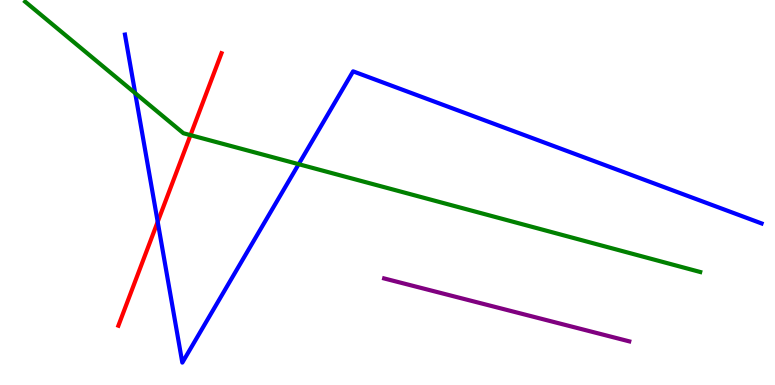[{'lines': ['blue', 'red'], 'intersections': [{'x': 2.03, 'y': 4.24}]}, {'lines': ['green', 'red'], 'intersections': [{'x': 2.46, 'y': 6.49}]}, {'lines': ['purple', 'red'], 'intersections': []}, {'lines': ['blue', 'green'], 'intersections': [{'x': 1.74, 'y': 7.58}, {'x': 3.85, 'y': 5.74}]}, {'lines': ['blue', 'purple'], 'intersections': []}, {'lines': ['green', 'purple'], 'intersections': []}]